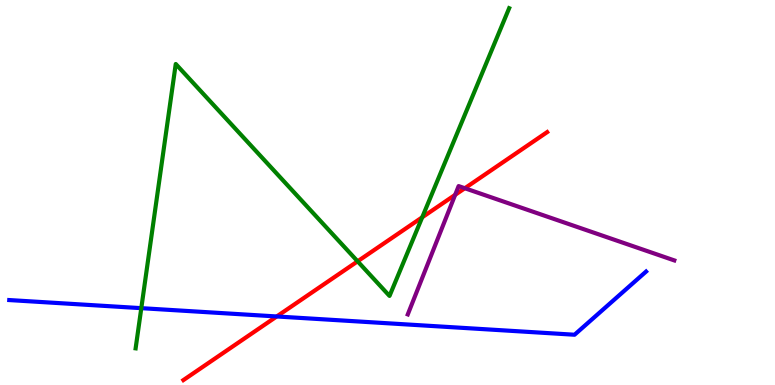[{'lines': ['blue', 'red'], 'intersections': [{'x': 3.57, 'y': 1.78}]}, {'lines': ['green', 'red'], 'intersections': [{'x': 4.61, 'y': 3.21}, {'x': 5.45, 'y': 4.36}]}, {'lines': ['purple', 'red'], 'intersections': [{'x': 5.87, 'y': 4.94}, {'x': 6.0, 'y': 5.11}]}, {'lines': ['blue', 'green'], 'intersections': [{'x': 1.82, 'y': 2.0}]}, {'lines': ['blue', 'purple'], 'intersections': []}, {'lines': ['green', 'purple'], 'intersections': []}]